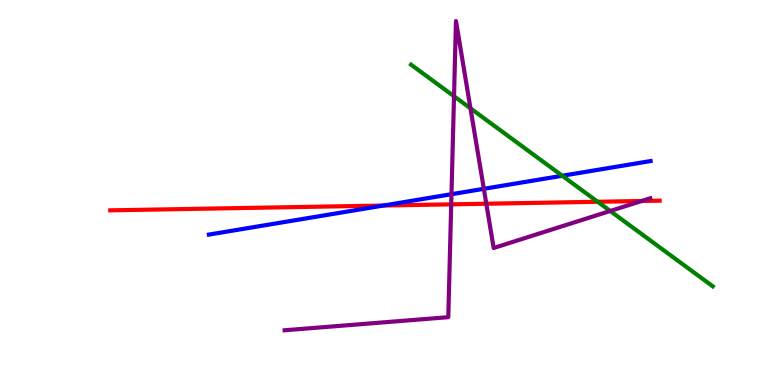[{'lines': ['blue', 'red'], 'intersections': [{'x': 4.95, 'y': 4.66}]}, {'lines': ['green', 'red'], 'intersections': [{'x': 7.71, 'y': 4.76}]}, {'lines': ['purple', 'red'], 'intersections': [{'x': 5.82, 'y': 4.69}, {'x': 6.28, 'y': 4.71}, {'x': 8.28, 'y': 4.78}]}, {'lines': ['blue', 'green'], 'intersections': [{'x': 7.25, 'y': 5.43}]}, {'lines': ['blue', 'purple'], 'intersections': [{'x': 5.83, 'y': 4.96}, {'x': 6.24, 'y': 5.1}]}, {'lines': ['green', 'purple'], 'intersections': [{'x': 5.86, 'y': 7.5}, {'x': 6.07, 'y': 7.19}, {'x': 7.87, 'y': 4.52}]}]